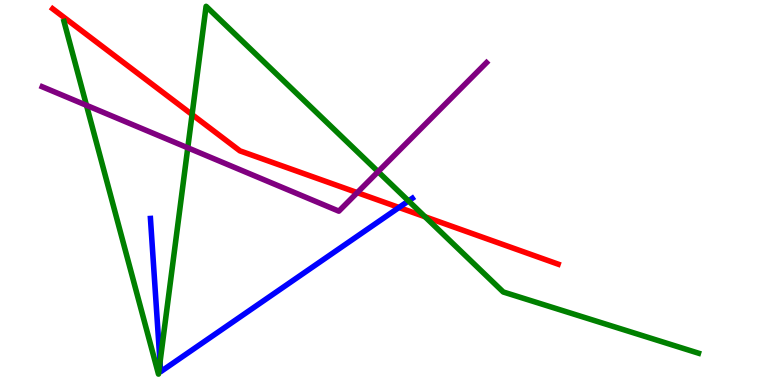[{'lines': ['blue', 'red'], 'intersections': [{'x': 5.15, 'y': 4.61}]}, {'lines': ['green', 'red'], 'intersections': [{'x': 2.48, 'y': 7.02}, {'x': 5.48, 'y': 4.37}]}, {'lines': ['purple', 'red'], 'intersections': [{'x': 4.61, 'y': 5.0}]}, {'lines': ['blue', 'green'], 'intersections': [{'x': 2.06, 'y': 0.59}, {'x': 5.27, 'y': 4.78}]}, {'lines': ['blue', 'purple'], 'intersections': []}, {'lines': ['green', 'purple'], 'intersections': [{'x': 1.12, 'y': 7.26}, {'x': 2.42, 'y': 6.16}, {'x': 4.88, 'y': 5.54}]}]